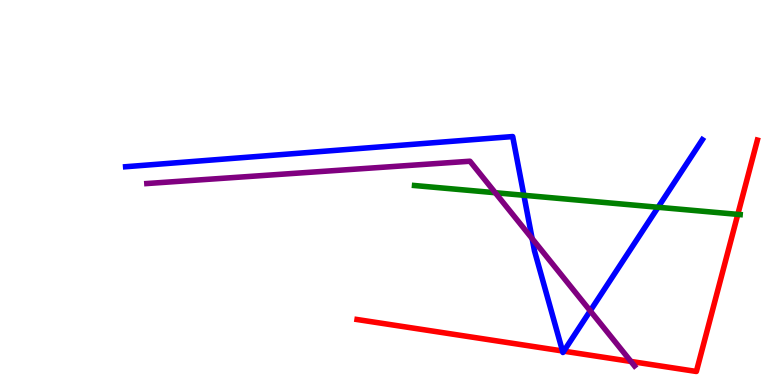[{'lines': ['blue', 'red'], 'intersections': [{'x': 7.26, 'y': 0.884}, {'x': 7.27, 'y': 0.879}]}, {'lines': ['green', 'red'], 'intersections': [{'x': 9.52, 'y': 4.43}]}, {'lines': ['purple', 'red'], 'intersections': [{'x': 8.14, 'y': 0.612}]}, {'lines': ['blue', 'green'], 'intersections': [{'x': 6.76, 'y': 4.93}, {'x': 8.49, 'y': 4.62}]}, {'lines': ['blue', 'purple'], 'intersections': [{'x': 6.87, 'y': 3.8}, {'x': 7.62, 'y': 1.93}]}, {'lines': ['green', 'purple'], 'intersections': [{'x': 6.39, 'y': 4.99}]}]